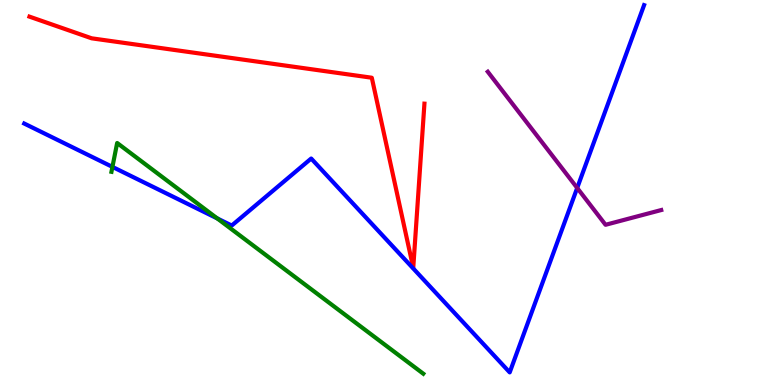[{'lines': ['blue', 'red'], 'intersections': []}, {'lines': ['green', 'red'], 'intersections': []}, {'lines': ['purple', 'red'], 'intersections': []}, {'lines': ['blue', 'green'], 'intersections': [{'x': 1.45, 'y': 5.66}, {'x': 2.8, 'y': 4.33}]}, {'lines': ['blue', 'purple'], 'intersections': [{'x': 7.45, 'y': 5.12}]}, {'lines': ['green', 'purple'], 'intersections': []}]